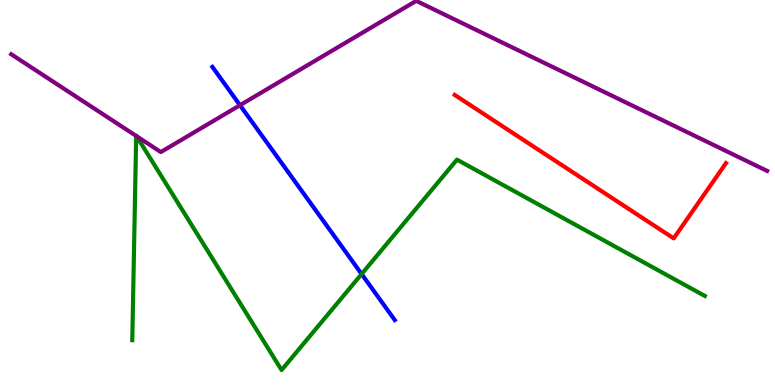[{'lines': ['blue', 'red'], 'intersections': []}, {'lines': ['green', 'red'], 'intersections': []}, {'lines': ['purple', 'red'], 'intersections': []}, {'lines': ['blue', 'green'], 'intersections': [{'x': 4.67, 'y': 2.88}]}, {'lines': ['blue', 'purple'], 'intersections': [{'x': 3.1, 'y': 7.27}]}, {'lines': ['green', 'purple'], 'intersections': [{'x': 1.76, 'y': 6.47}, {'x': 1.76, 'y': 6.46}]}]